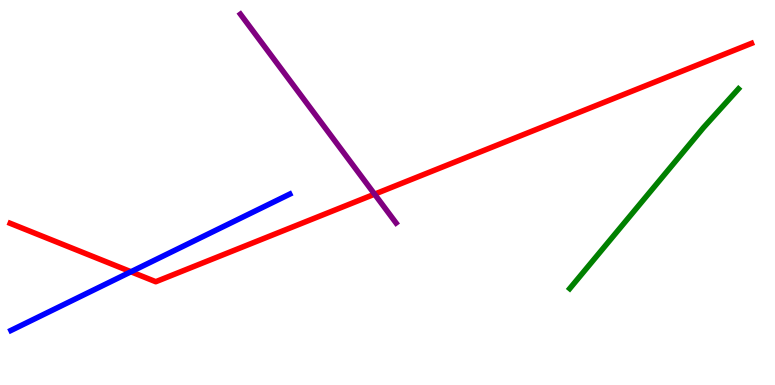[{'lines': ['blue', 'red'], 'intersections': [{'x': 1.69, 'y': 2.94}]}, {'lines': ['green', 'red'], 'intersections': []}, {'lines': ['purple', 'red'], 'intersections': [{'x': 4.83, 'y': 4.96}]}, {'lines': ['blue', 'green'], 'intersections': []}, {'lines': ['blue', 'purple'], 'intersections': []}, {'lines': ['green', 'purple'], 'intersections': []}]